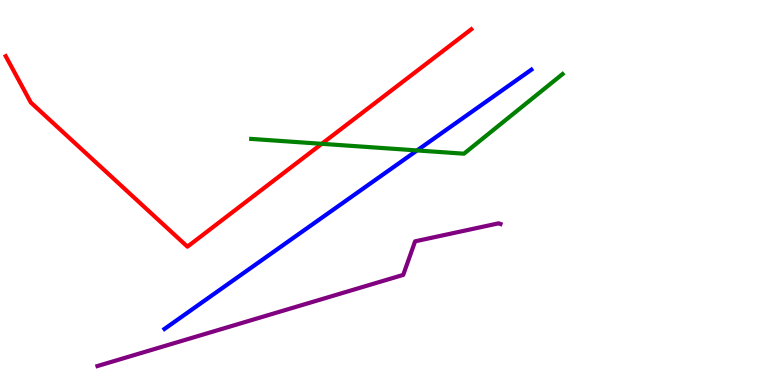[{'lines': ['blue', 'red'], 'intersections': []}, {'lines': ['green', 'red'], 'intersections': [{'x': 4.15, 'y': 6.26}]}, {'lines': ['purple', 'red'], 'intersections': []}, {'lines': ['blue', 'green'], 'intersections': [{'x': 5.38, 'y': 6.09}]}, {'lines': ['blue', 'purple'], 'intersections': []}, {'lines': ['green', 'purple'], 'intersections': []}]